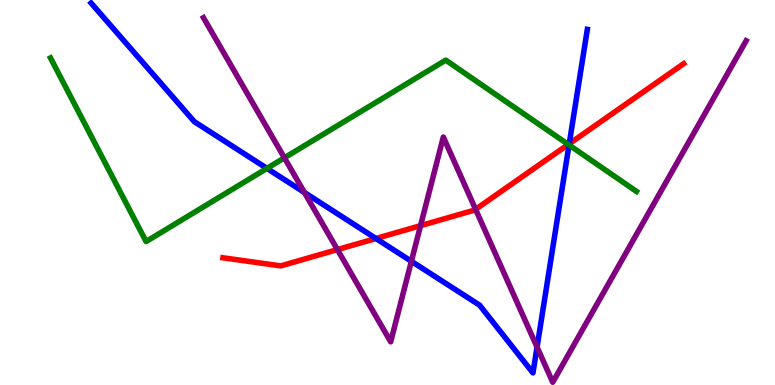[{'lines': ['blue', 'red'], 'intersections': [{'x': 4.85, 'y': 3.81}, {'x': 7.34, 'y': 6.26}]}, {'lines': ['green', 'red'], 'intersections': [{'x': 7.33, 'y': 6.25}]}, {'lines': ['purple', 'red'], 'intersections': [{'x': 4.35, 'y': 3.52}, {'x': 5.43, 'y': 4.14}, {'x': 6.14, 'y': 4.56}]}, {'lines': ['blue', 'green'], 'intersections': [{'x': 3.44, 'y': 5.63}, {'x': 7.34, 'y': 6.23}]}, {'lines': ['blue', 'purple'], 'intersections': [{'x': 3.93, 'y': 5.0}, {'x': 5.31, 'y': 3.21}, {'x': 6.93, 'y': 0.984}]}, {'lines': ['green', 'purple'], 'intersections': [{'x': 3.67, 'y': 5.9}]}]